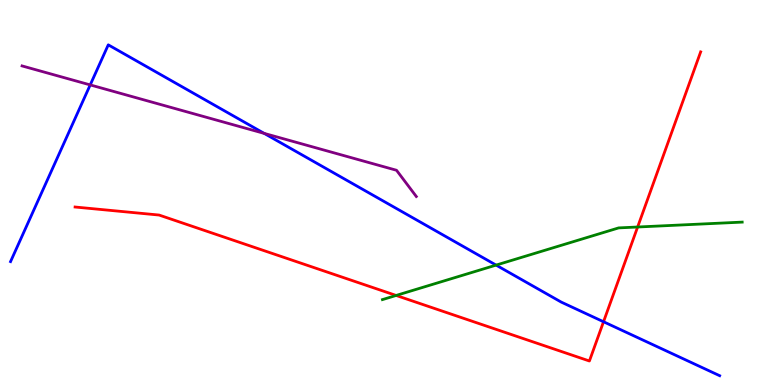[{'lines': ['blue', 'red'], 'intersections': [{'x': 7.79, 'y': 1.64}]}, {'lines': ['green', 'red'], 'intersections': [{'x': 5.11, 'y': 2.33}, {'x': 8.23, 'y': 4.1}]}, {'lines': ['purple', 'red'], 'intersections': []}, {'lines': ['blue', 'green'], 'intersections': [{'x': 6.4, 'y': 3.11}]}, {'lines': ['blue', 'purple'], 'intersections': [{'x': 1.16, 'y': 7.79}, {'x': 3.41, 'y': 6.54}]}, {'lines': ['green', 'purple'], 'intersections': []}]